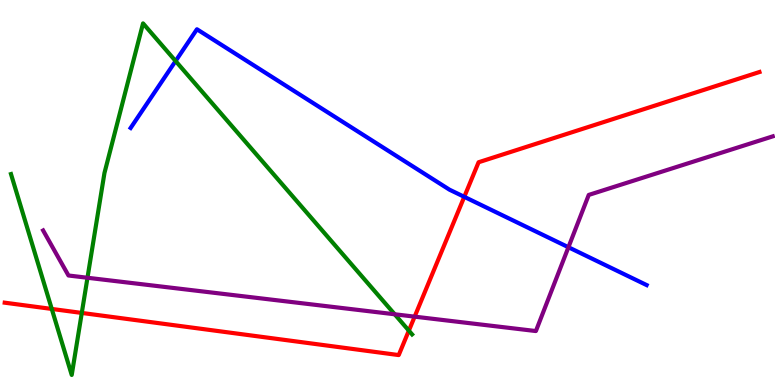[{'lines': ['blue', 'red'], 'intersections': [{'x': 5.99, 'y': 4.89}]}, {'lines': ['green', 'red'], 'intersections': [{'x': 0.668, 'y': 1.98}, {'x': 1.06, 'y': 1.87}, {'x': 5.28, 'y': 1.41}]}, {'lines': ['purple', 'red'], 'intersections': [{'x': 5.35, 'y': 1.78}]}, {'lines': ['blue', 'green'], 'intersections': [{'x': 2.27, 'y': 8.41}]}, {'lines': ['blue', 'purple'], 'intersections': [{'x': 7.33, 'y': 3.58}]}, {'lines': ['green', 'purple'], 'intersections': [{'x': 1.13, 'y': 2.79}, {'x': 5.09, 'y': 1.84}]}]